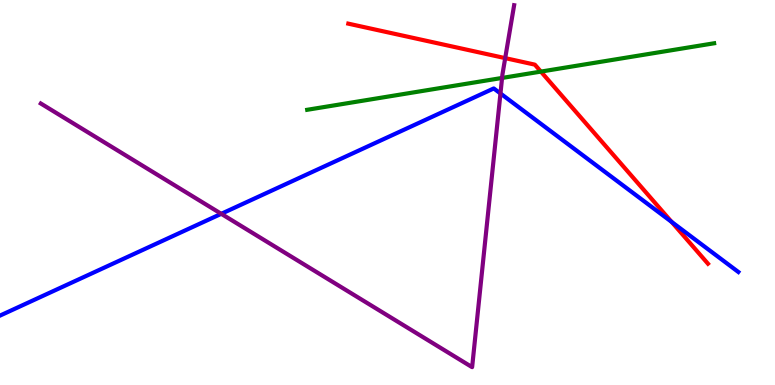[{'lines': ['blue', 'red'], 'intersections': [{'x': 8.67, 'y': 4.24}]}, {'lines': ['green', 'red'], 'intersections': [{'x': 6.98, 'y': 8.14}]}, {'lines': ['purple', 'red'], 'intersections': [{'x': 6.52, 'y': 8.49}]}, {'lines': ['blue', 'green'], 'intersections': []}, {'lines': ['blue', 'purple'], 'intersections': [{'x': 2.85, 'y': 4.45}, {'x': 6.46, 'y': 7.57}]}, {'lines': ['green', 'purple'], 'intersections': [{'x': 6.48, 'y': 7.98}]}]